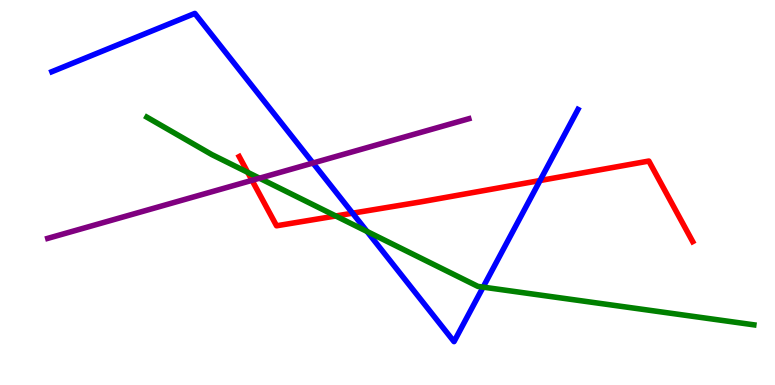[{'lines': ['blue', 'red'], 'intersections': [{'x': 4.55, 'y': 4.46}, {'x': 6.97, 'y': 5.31}]}, {'lines': ['green', 'red'], 'intersections': [{'x': 3.2, 'y': 5.52}, {'x': 4.33, 'y': 4.39}]}, {'lines': ['purple', 'red'], 'intersections': [{'x': 3.25, 'y': 5.32}]}, {'lines': ['blue', 'green'], 'intersections': [{'x': 4.74, 'y': 3.99}, {'x': 6.23, 'y': 2.54}]}, {'lines': ['blue', 'purple'], 'intersections': [{'x': 4.04, 'y': 5.77}]}, {'lines': ['green', 'purple'], 'intersections': [{'x': 3.35, 'y': 5.37}]}]